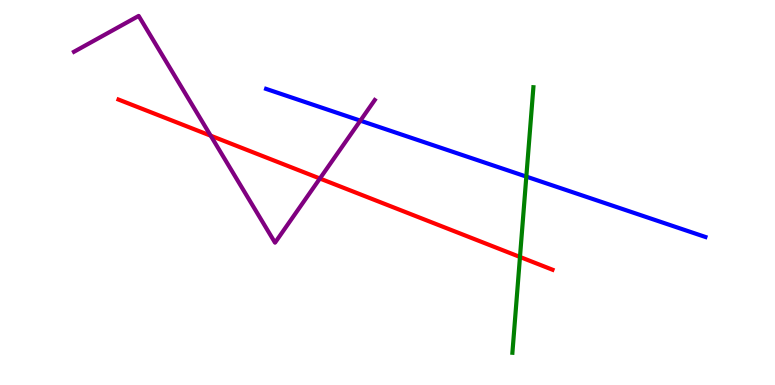[{'lines': ['blue', 'red'], 'intersections': []}, {'lines': ['green', 'red'], 'intersections': [{'x': 6.71, 'y': 3.33}]}, {'lines': ['purple', 'red'], 'intersections': [{'x': 2.72, 'y': 6.48}, {'x': 4.13, 'y': 5.36}]}, {'lines': ['blue', 'green'], 'intersections': [{'x': 6.79, 'y': 5.41}]}, {'lines': ['blue', 'purple'], 'intersections': [{'x': 4.65, 'y': 6.87}]}, {'lines': ['green', 'purple'], 'intersections': []}]